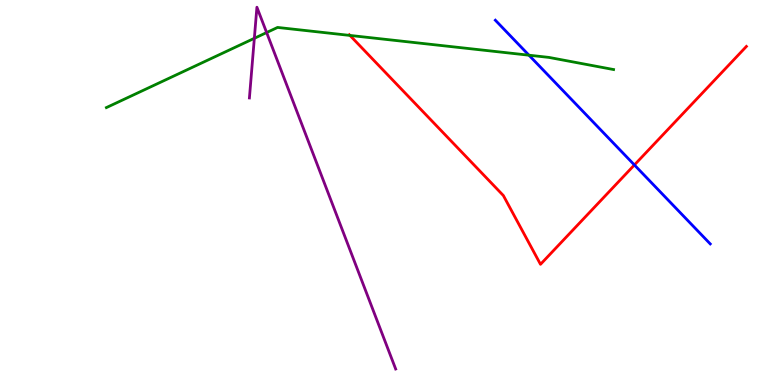[{'lines': ['blue', 'red'], 'intersections': [{'x': 8.19, 'y': 5.72}]}, {'lines': ['green', 'red'], 'intersections': [{'x': 4.52, 'y': 9.08}]}, {'lines': ['purple', 'red'], 'intersections': []}, {'lines': ['blue', 'green'], 'intersections': [{'x': 6.83, 'y': 8.57}]}, {'lines': ['blue', 'purple'], 'intersections': []}, {'lines': ['green', 'purple'], 'intersections': [{'x': 3.28, 'y': 9.0}, {'x': 3.44, 'y': 9.15}]}]